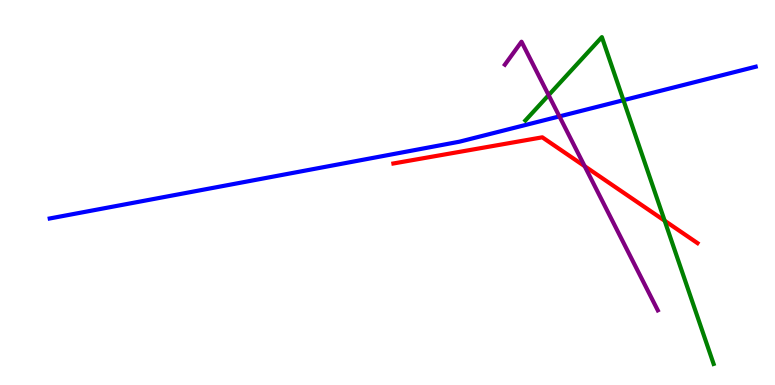[{'lines': ['blue', 'red'], 'intersections': []}, {'lines': ['green', 'red'], 'intersections': [{'x': 8.58, 'y': 4.27}]}, {'lines': ['purple', 'red'], 'intersections': [{'x': 7.54, 'y': 5.68}]}, {'lines': ['blue', 'green'], 'intersections': [{'x': 8.04, 'y': 7.4}]}, {'lines': ['blue', 'purple'], 'intersections': [{'x': 7.22, 'y': 6.98}]}, {'lines': ['green', 'purple'], 'intersections': [{'x': 7.08, 'y': 7.53}]}]